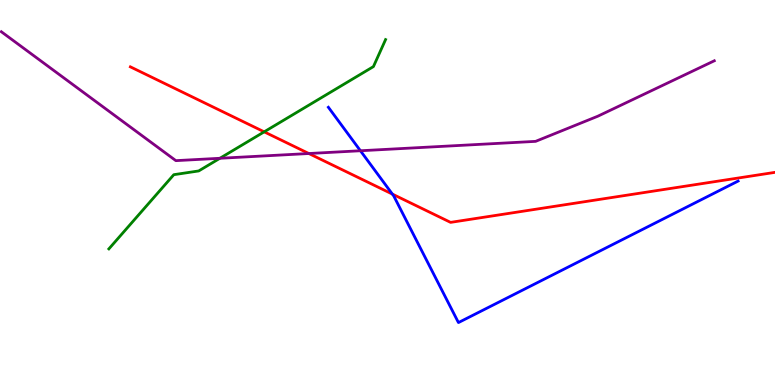[{'lines': ['blue', 'red'], 'intersections': [{'x': 5.06, 'y': 4.96}]}, {'lines': ['green', 'red'], 'intersections': [{'x': 3.41, 'y': 6.58}]}, {'lines': ['purple', 'red'], 'intersections': [{'x': 3.98, 'y': 6.01}]}, {'lines': ['blue', 'green'], 'intersections': []}, {'lines': ['blue', 'purple'], 'intersections': [{'x': 4.65, 'y': 6.08}]}, {'lines': ['green', 'purple'], 'intersections': [{'x': 2.84, 'y': 5.89}]}]